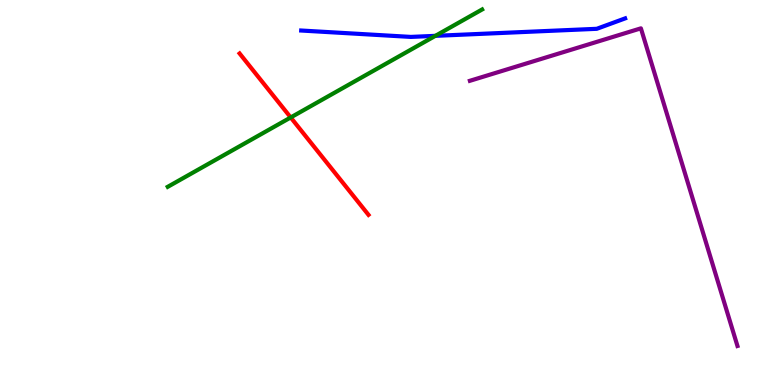[{'lines': ['blue', 'red'], 'intersections': []}, {'lines': ['green', 'red'], 'intersections': [{'x': 3.75, 'y': 6.95}]}, {'lines': ['purple', 'red'], 'intersections': []}, {'lines': ['blue', 'green'], 'intersections': [{'x': 5.62, 'y': 9.07}]}, {'lines': ['blue', 'purple'], 'intersections': []}, {'lines': ['green', 'purple'], 'intersections': []}]